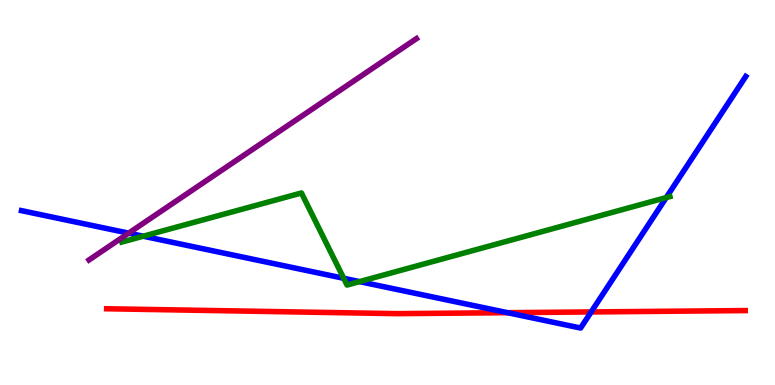[{'lines': ['blue', 'red'], 'intersections': [{'x': 6.55, 'y': 1.88}, {'x': 7.63, 'y': 1.9}]}, {'lines': ['green', 'red'], 'intersections': []}, {'lines': ['purple', 'red'], 'intersections': []}, {'lines': ['blue', 'green'], 'intersections': [{'x': 1.85, 'y': 3.86}, {'x': 4.43, 'y': 2.77}, {'x': 4.64, 'y': 2.69}, {'x': 8.6, 'y': 4.87}]}, {'lines': ['blue', 'purple'], 'intersections': [{'x': 1.66, 'y': 3.94}]}, {'lines': ['green', 'purple'], 'intersections': []}]